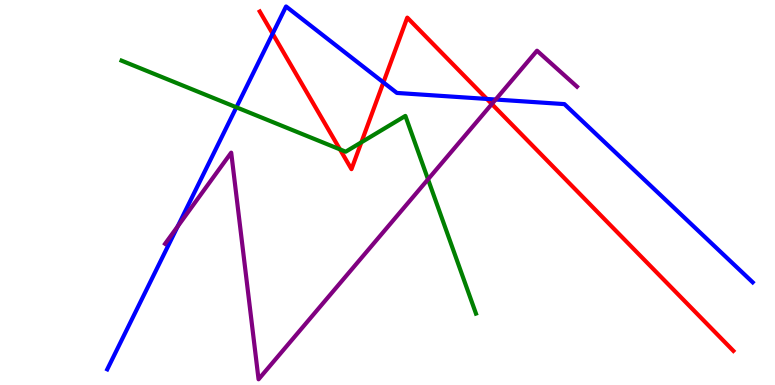[{'lines': ['blue', 'red'], 'intersections': [{'x': 3.52, 'y': 9.12}, {'x': 4.95, 'y': 7.86}, {'x': 6.28, 'y': 7.43}]}, {'lines': ['green', 'red'], 'intersections': [{'x': 4.39, 'y': 6.12}, {'x': 4.66, 'y': 6.3}]}, {'lines': ['purple', 'red'], 'intersections': [{'x': 6.35, 'y': 7.3}]}, {'lines': ['blue', 'green'], 'intersections': [{'x': 3.05, 'y': 7.21}]}, {'lines': ['blue', 'purple'], 'intersections': [{'x': 2.29, 'y': 4.12}, {'x': 6.4, 'y': 7.41}]}, {'lines': ['green', 'purple'], 'intersections': [{'x': 5.52, 'y': 5.34}]}]